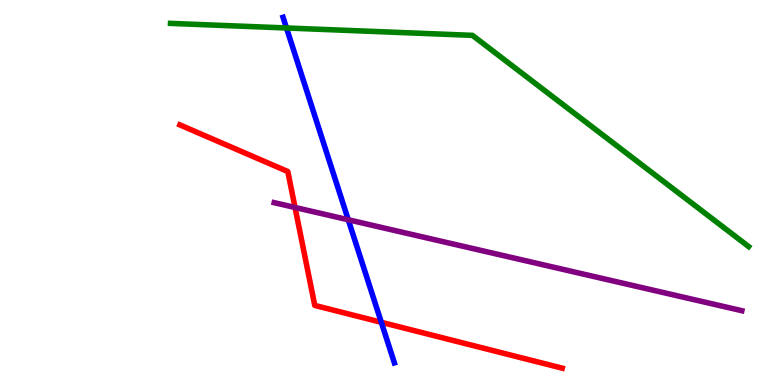[{'lines': ['blue', 'red'], 'intersections': [{'x': 4.92, 'y': 1.63}]}, {'lines': ['green', 'red'], 'intersections': []}, {'lines': ['purple', 'red'], 'intersections': [{'x': 3.81, 'y': 4.61}]}, {'lines': ['blue', 'green'], 'intersections': [{'x': 3.7, 'y': 9.27}]}, {'lines': ['blue', 'purple'], 'intersections': [{'x': 4.49, 'y': 4.29}]}, {'lines': ['green', 'purple'], 'intersections': []}]